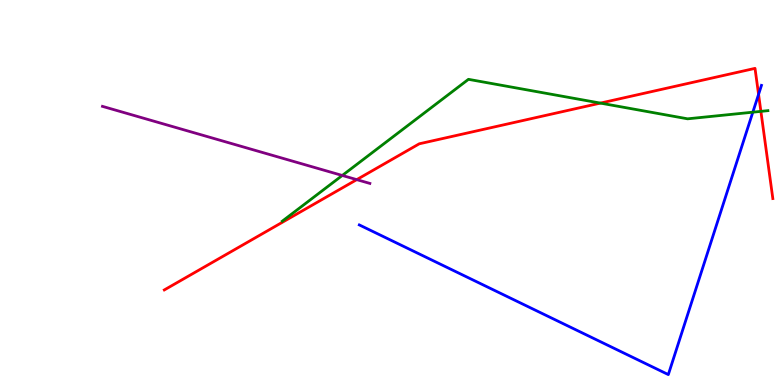[{'lines': ['blue', 'red'], 'intersections': [{'x': 9.79, 'y': 7.55}]}, {'lines': ['green', 'red'], 'intersections': [{'x': 7.75, 'y': 7.32}, {'x': 9.82, 'y': 7.11}]}, {'lines': ['purple', 'red'], 'intersections': [{'x': 4.6, 'y': 5.33}]}, {'lines': ['blue', 'green'], 'intersections': [{'x': 9.71, 'y': 7.09}]}, {'lines': ['blue', 'purple'], 'intersections': []}, {'lines': ['green', 'purple'], 'intersections': [{'x': 4.42, 'y': 5.44}]}]